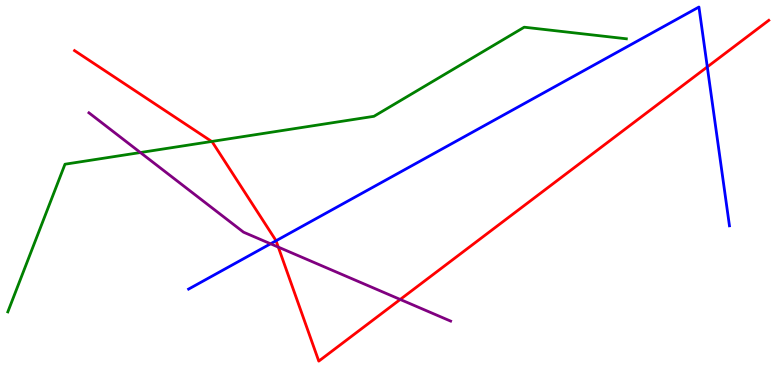[{'lines': ['blue', 'red'], 'intersections': [{'x': 3.56, 'y': 3.75}, {'x': 9.13, 'y': 8.26}]}, {'lines': ['green', 'red'], 'intersections': [{'x': 2.73, 'y': 6.33}]}, {'lines': ['purple', 'red'], 'intersections': [{'x': 3.59, 'y': 3.58}, {'x': 5.16, 'y': 2.22}]}, {'lines': ['blue', 'green'], 'intersections': []}, {'lines': ['blue', 'purple'], 'intersections': [{'x': 3.49, 'y': 3.67}]}, {'lines': ['green', 'purple'], 'intersections': [{'x': 1.81, 'y': 6.04}]}]